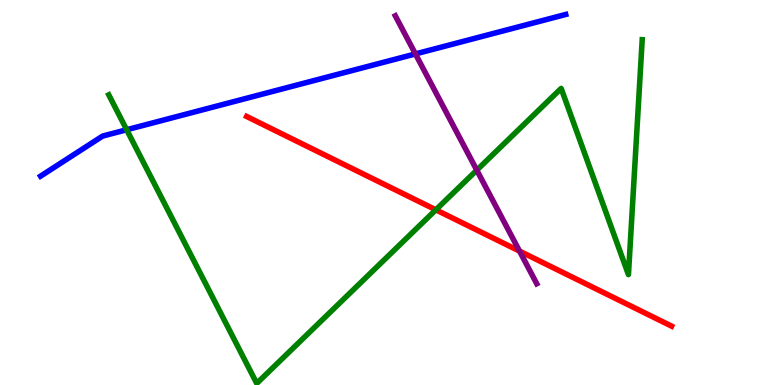[{'lines': ['blue', 'red'], 'intersections': []}, {'lines': ['green', 'red'], 'intersections': [{'x': 5.62, 'y': 4.55}]}, {'lines': ['purple', 'red'], 'intersections': [{'x': 6.7, 'y': 3.48}]}, {'lines': ['blue', 'green'], 'intersections': [{'x': 1.63, 'y': 6.63}]}, {'lines': ['blue', 'purple'], 'intersections': [{'x': 5.36, 'y': 8.6}]}, {'lines': ['green', 'purple'], 'intersections': [{'x': 6.15, 'y': 5.58}]}]